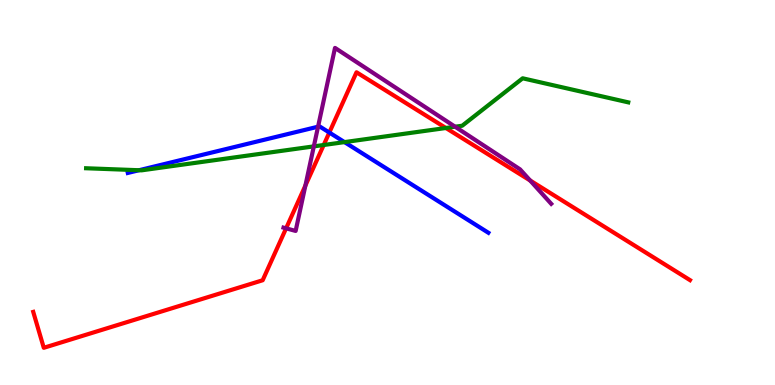[{'lines': ['blue', 'red'], 'intersections': [{'x': 4.25, 'y': 6.56}]}, {'lines': ['green', 'red'], 'intersections': [{'x': 4.18, 'y': 6.23}, {'x': 5.75, 'y': 6.68}]}, {'lines': ['purple', 'red'], 'intersections': [{'x': 3.69, 'y': 4.07}, {'x': 3.94, 'y': 5.18}, {'x': 6.84, 'y': 5.31}]}, {'lines': ['blue', 'green'], 'intersections': [{'x': 1.79, 'y': 5.58}, {'x': 4.45, 'y': 6.31}]}, {'lines': ['blue', 'purple'], 'intersections': [{'x': 4.1, 'y': 6.71}]}, {'lines': ['green', 'purple'], 'intersections': [{'x': 4.05, 'y': 6.2}, {'x': 5.87, 'y': 6.71}]}]